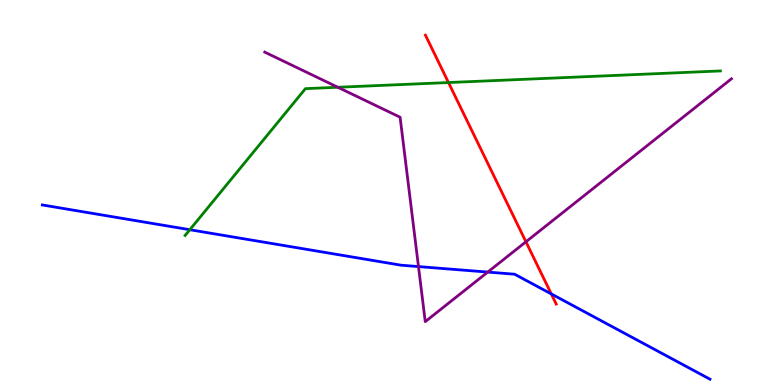[{'lines': ['blue', 'red'], 'intersections': [{'x': 7.11, 'y': 2.37}]}, {'lines': ['green', 'red'], 'intersections': [{'x': 5.79, 'y': 7.86}]}, {'lines': ['purple', 'red'], 'intersections': [{'x': 6.79, 'y': 3.72}]}, {'lines': ['blue', 'green'], 'intersections': [{'x': 2.45, 'y': 4.03}]}, {'lines': ['blue', 'purple'], 'intersections': [{'x': 5.4, 'y': 3.08}, {'x': 6.29, 'y': 2.93}]}, {'lines': ['green', 'purple'], 'intersections': [{'x': 4.36, 'y': 7.73}]}]